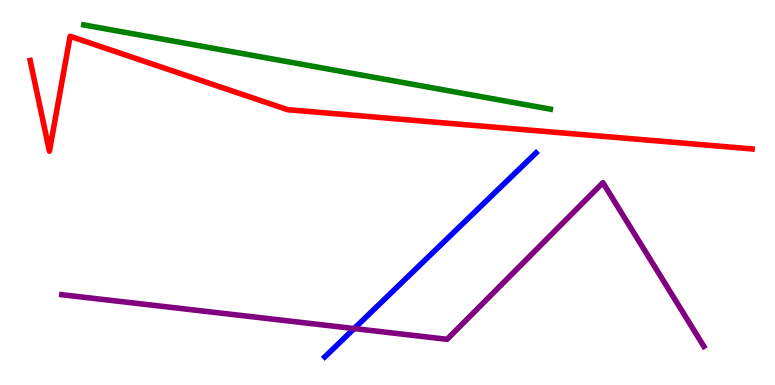[{'lines': ['blue', 'red'], 'intersections': []}, {'lines': ['green', 'red'], 'intersections': []}, {'lines': ['purple', 'red'], 'intersections': []}, {'lines': ['blue', 'green'], 'intersections': []}, {'lines': ['blue', 'purple'], 'intersections': [{'x': 4.57, 'y': 1.47}]}, {'lines': ['green', 'purple'], 'intersections': []}]